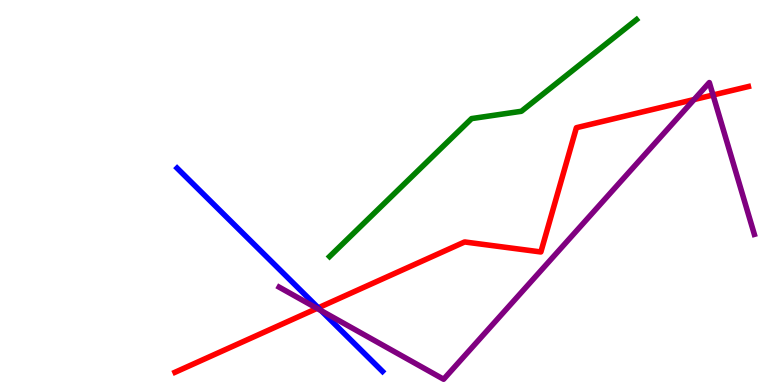[{'lines': ['blue', 'red'], 'intersections': [{'x': 4.11, 'y': 2.0}]}, {'lines': ['green', 'red'], 'intersections': []}, {'lines': ['purple', 'red'], 'intersections': [{'x': 4.09, 'y': 1.99}, {'x': 8.96, 'y': 7.41}, {'x': 9.2, 'y': 7.53}]}, {'lines': ['blue', 'green'], 'intersections': []}, {'lines': ['blue', 'purple'], 'intersections': [{'x': 4.14, 'y': 1.93}]}, {'lines': ['green', 'purple'], 'intersections': []}]